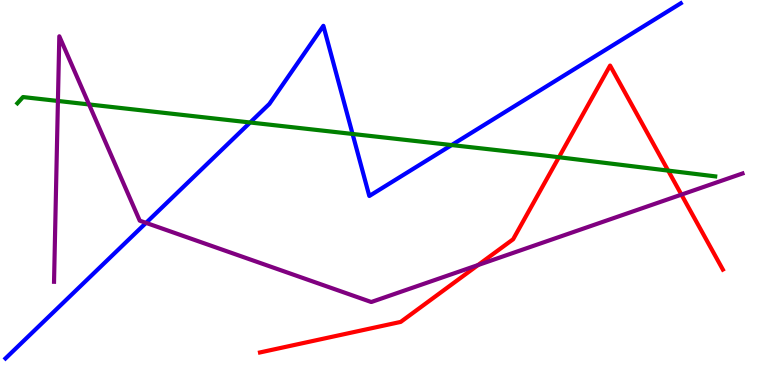[{'lines': ['blue', 'red'], 'intersections': []}, {'lines': ['green', 'red'], 'intersections': [{'x': 7.21, 'y': 5.92}, {'x': 8.62, 'y': 5.57}]}, {'lines': ['purple', 'red'], 'intersections': [{'x': 6.17, 'y': 3.12}, {'x': 8.79, 'y': 4.94}]}, {'lines': ['blue', 'green'], 'intersections': [{'x': 3.23, 'y': 6.82}, {'x': 4.55, 'y': 6.52}, {'x': 5.83, 'y': 6.23}]}, {'lines': ['blue', 'purple'], 'intersections': [{'x': 1.88, 'y': 4.21}]}, {'lines': ['green', 'purple'], 'intersections': [{'x': 0.747, 'y': 7.38}, {'x': 1.15, 'y': 7.29}]}]